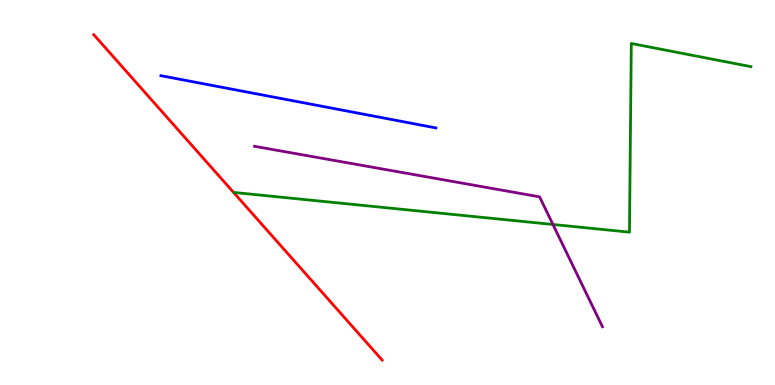[{'lines': ['blue', 'red'], 'intersections': []}, {'lines': ['green', 'red'], 'intersections': []}, {'lines': ['purple', 'red'], 'intersections': []}, {'lines': ['blue', 'green'], 'intersections': []}, {'lines': ['blue', 'purple'], 'intersections': []}, {'lines': ['green', 'purple'], 'intersections': [{'x': 7.13, 'y': 4.17}]}]